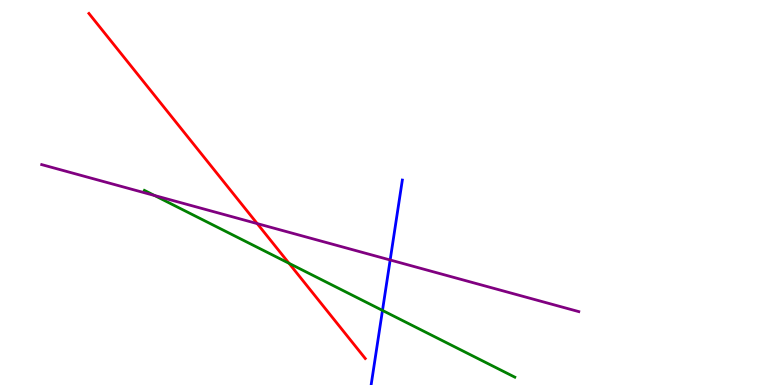[{'lines': ['blue', 'red'], 'intersections': []}, {'lines': ['green', 'red'], 'intersections': [{'x': 3.73, 'y': 3.16}]}, {'lines': ['purple', 'red'], 'intersections': [{'x': 3.32, 'y': 4.19}]}, {'lines': ['blue', 'green'], 'intersections': [{'x': 4.94, 'y': 1.94}]}, {'lines': ['blue', 'purple'], 'intersections': [{'x': 5.03, 'y': 3.25}]}, {'lines': ['green', 'purple'], 'intersections': [{'x': 1.99, 'y': 4.92}]}]